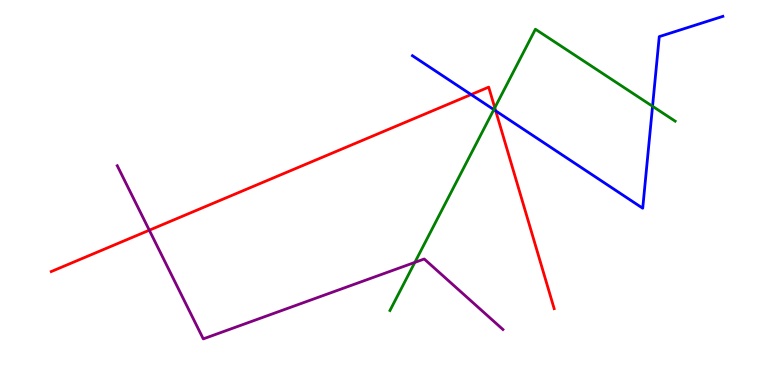[{'lines': ['blue', 'red'], 'intersections': [{'x': 6.08, 'y': 7.54}, {'x': 6.4, 'y': 7.12}]}, {'lines': ['green', 'red'], 'intersections': [{'x': 6.38, 'y': 7.2}]}, {'lines': ['purple', 'red'], 'intersections': [{'x': 1.93, 'y': 4.02}]}, {'lines': ['blue', 'green'], 'intersections': [{'x': 6.37, 'y': 7.15}, {'x': 8.42, 'y': 7.24}]}, {'lines': ['blue', 'purple'], 'intersections': []}, {'lines': ['green', 'purple'], 'intersections': [{'x': 5.35, 'y': 3.18}]}]